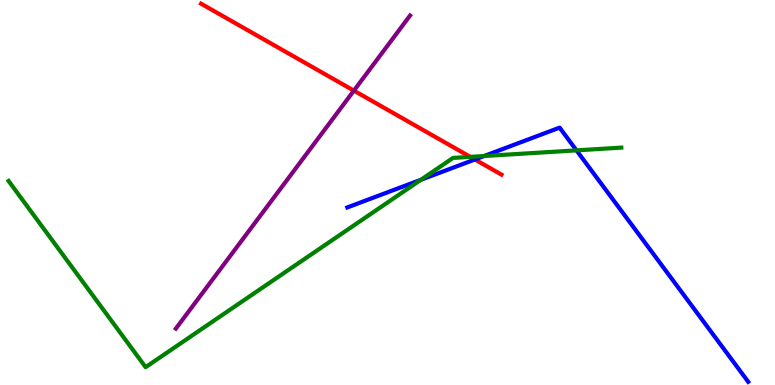[{'lines': ['blue', 'red'], 'intersections': [{'x': 6.13, 'y': 5.86}]}, {'lines': ['green', 'red'], 'intersections': [{'x': 6.07, 'y': 5.93}]}, {'lines': ['purple', 'red'], 'intersections': [{'x': 4.57, 'y': 7.65}]}, {'lines': ['blue', 'green'], 'intersections': [{'x': 5.43, 'y': 5.33}, {'x': 6.25, 'y': 5.95}, {'x': 7.44, 'y': 6.09}]}, {'lines': ['blue', 'purple'], 'intersections': []}, {'lines': ['green', 'purple'], 'intersections': []}]